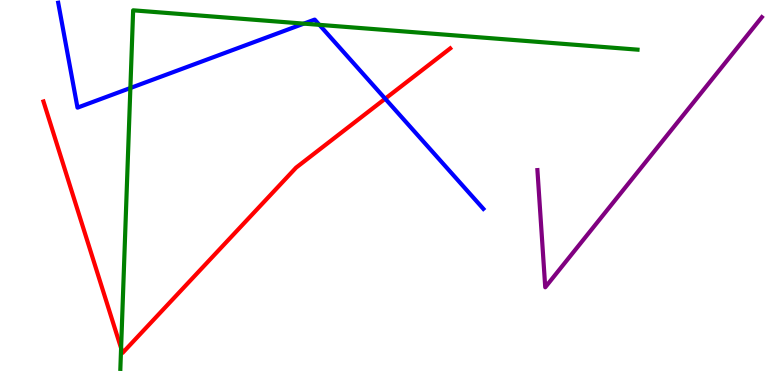[{'lines': ['blue', 'red'], 'intersections': [{'x': 4.97, 'y': 7.44}]}, {'lines': ['green', 'red'], 'intersections': [{'x': 1.56, 'y': 0.956}]}, {'lines': ['purple', 'red'], 'intersections': []}, {'lines': ['blue', 'green'], 'intersections': [{'x': 1.68, 'y': 7.71}, {'x': 3.92, 'y': 9.39}, {'x': 4.12, 'y': 9.35}]}, {'lines': ['blue', 'purple'], 'intersections': []}, {'lines': ['green', 'purple'], 'intersections': []}]